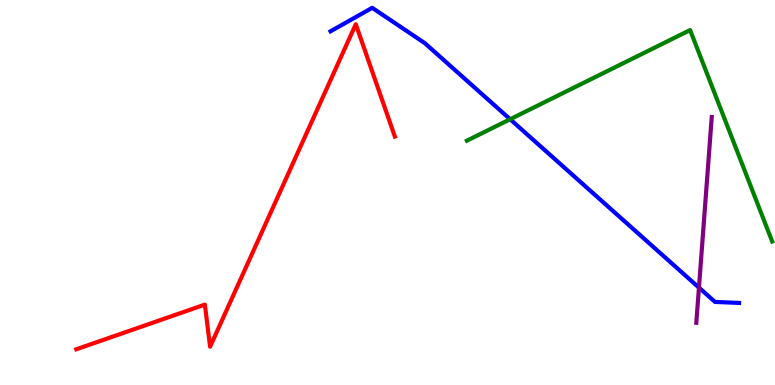[{'lines': ['blue', 'red'], 'intersections': []}, {'lines': ['green', 'red'], 'intersections': []}, {'lines': ['purple', 'red'], 'intersections': []}, {'lines': ['blue', 'green'], 'intersections': [{'x': 6.58, 'y': 6.9}]}, {'lines': ['blue', 'purple'], 'intersections': [{'x': 9.02, 'y': 2.53}]}, {'lines': ['green', 'purple'], 'intersections': []}]